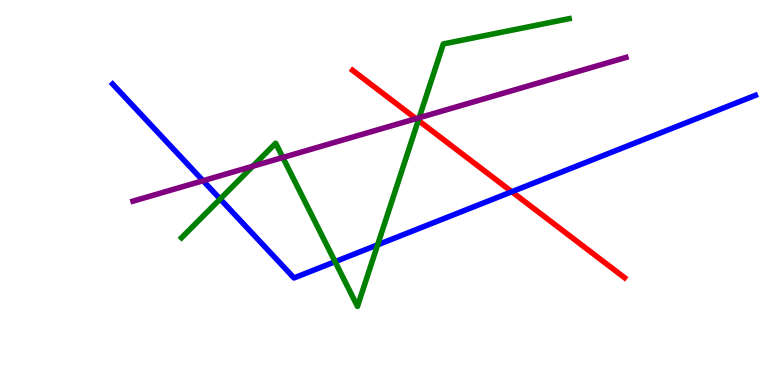[{'lines': ['blue', 'red'], 'intersections': [{'x': 6.6, 'y': 5.02}]}, {'lines': ['green', 'red'], 'intersections': [{'x': 5.4, 'y': 6.87}]}, {'lines': ['purple', 'red'], 'intersections': [{'x': 5.37, 'y': 6.92}]}, {'lines': ['blue', 'green'], 'intersections': [{'x': 2.84, 'y': 4.83}, {'x': 4.32, 'y': 3.2}, {'x': 4.87, 'y': 3.64}]}, {'lines': ['blue', 'purple'], 'intersections': [{'x': 2.62, 'y': 5.31}]}, {'lines': ['green', 'purple'], 'intersections': [{'x': 3.26, 'y': 5.68}, {'x': 3.65, 'y': 5.91}, {'x': 5.41, 'y': 6.94}]}]